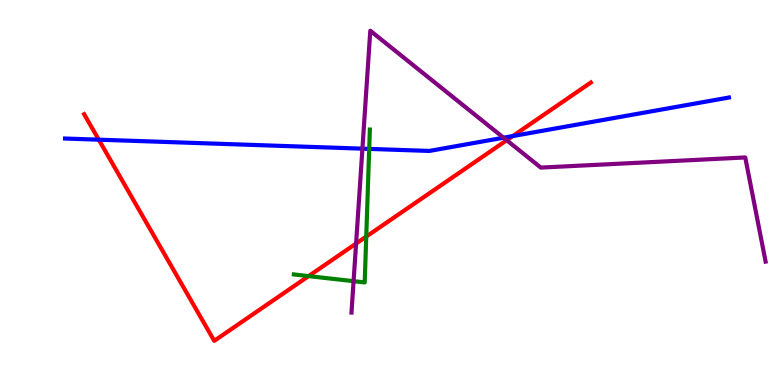[{'lines': ['blue', 'red'], 'intersections': [{'x': 1.27, 'y': 6.37}, {'x': 6.62, 'y': 6.47}]}, {'lines': ['green', 'red'], 'intersections': [{'x': 3.98, 'y': 2.83}, {'x': 4.73, 'y': 3.86}]}, {'lines': ['purple', 'red'], 'intersections': [{'x': 4.59, 'y': 3.67}, {'x': 6.54, 'y': 6.36}]}, {'lines': ['blue', 'green'], 'intersections': [{'x': 4.76, 'y': 6.13}]}, {'lines': ['blue', 'purple'], 'intersections': [{'x': 4.68, 'y': 6.14}, {'x': 6.5, 'y': 6.42}]}, {'lines': ['green', 'purple'], 'intersections': [{'x': 4.56, 'y': 2.7}]}]